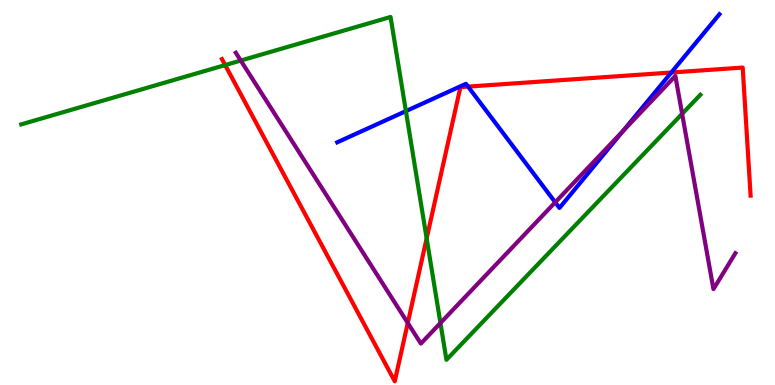[{'lines': ['blue', 'red'], 'intersections': [{'x': 6.04, 'y': 7.75}, {'x': 8.66, 'y': 8.12}]}, {'lines': ['green', 'red'], 'intersections': [{'x': 2.91, 'y': 8.31}, {'x': 5.51, 'y': 3.81}]}, {'lines': ['purple', 'red'], 'intersections': [{'x': 5.26, 'y': 1.61}]}, {'lines': ['blue', 'green'], 'intersections': [{'x': 5.24, 'y': 7.11}]}, {'lines': ['blue', 'purple'], 'intersections': [{'x': 7.16, 'y': 4.75}, {'x': 8.04, 'y': 6.59}]}, {'lines': ['green', 'purple'], 'intersections': [{'x': 3.11, 'y': 8.43}, {'x': 5.68, 'y': 1.61}, {'x': 8.8, 'y': 7.04}]}]